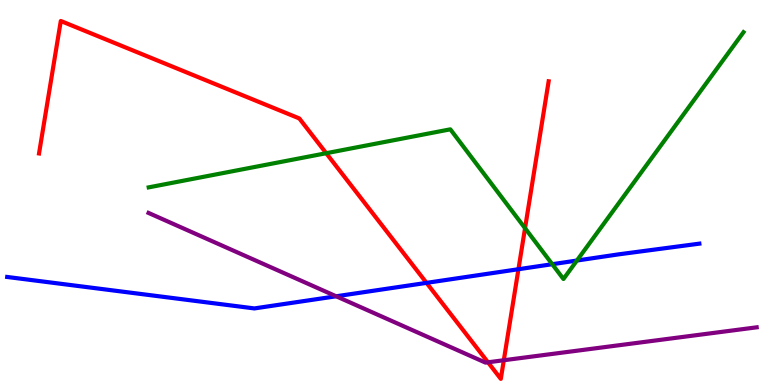[{'lines': ['blue', 'red'], 'intersections': [{'x': 5.5, 'y': 2.65}, {'x': 6.69, 'y': 3.01}]}, {'lines': ['green', 'red'], 'intersections': [{'x': 4.21, 'y': 6.02}, {'x': 6.77, 'y': 4.07}]}, {'lines': ['purple', 'red'], 'intersections': [{'x': 6.3, 'y': 0.59}, {'x': 6.5, 'y': 0.643}]}, {'lines': ['blue', 'green'], 'intersections': [{'x': 7.13, 'y': 3.14}, {'x': 7.44, 'y': 3.23}]}, {'lines': ['blue', 'purple'], 'intersections': [{'x': 4.34, 'y': 2.3}]}, {'lines': ['green', 'purple'], 'intersections': []}]